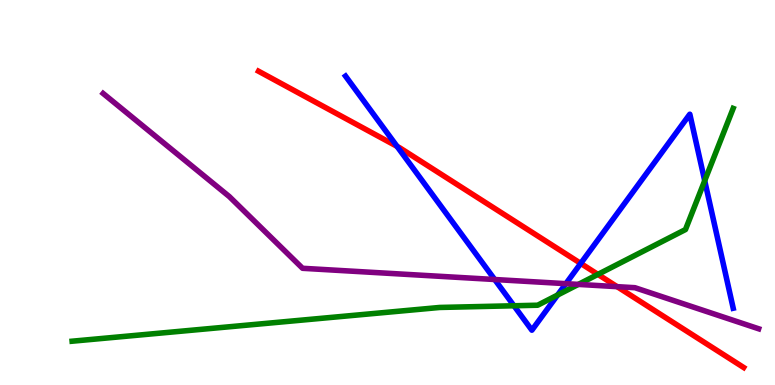[{'lines': ['blue', 'red'], 'intersections': [{'x': 5.12, 'y': 6.2}, {'x': 7.49, 'y': 3.16}]}, {'lines': ['green', 'red'], 'intersections': [{'x': 7.71, 'y': 2.87}]}, {'lines': ['purple', 'red'], 'intersections': [{'x': 7.96, 'y': 2.55}]}, {'lines': ['blue', 'green'], 'intersections': [{'x': 6.63, 'y': 2.06}, {'x': 7.19, 'y': 2.34}, {'x': 9.09, 'y': 5.31}]}, {'lines': ['blue', 'purple'], 'intersections': [{'x': 6.38, 'y': 2.74}, {'x': 7.3, 'y': 2.63}]}, {'lines': ['green', 'purple'], 'intersections': [{'x': 7.46, 'y': 2.61}]}]